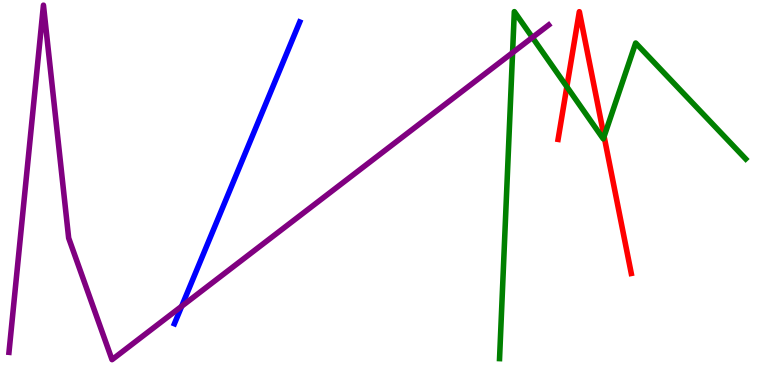[{'lines': ['blue', 'red'], 'intersections': []}, {'lines': ['green', 'red'], 'intersections': [{'x': 7.31, 'y': 7.75}, {'x': 7.79, 'y': 6.46}]}, {'lines': ['purple', 'red'], 'intersections': []}, {'lines': ['blue', 'green'], 'intersections': []}, {'lines': ['blue', 'purple'], 'intersections': [{'x': 2.34, 'y': 2.04}]}, {'lines': ['green', 'purple'], 'intersections': [{'x': 6.61, 'y': 8.63}, {'x': 6.87, 'y': 9.03}]}]